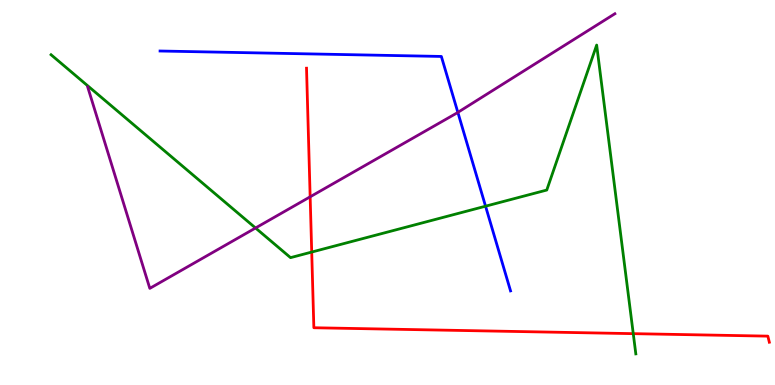[{'lines': ['blue', 'red'], 'intersections': []}, {'lines': ['green', 'red'], 'intersections': [{'x': 4.02, 'y': 3.45}, {'x': 8.17, 'y': 1.33}]}, {'lines': ['purple', 'red'], 'intersections': [{'x': 4.0, 'y': 4.89}]}, {'lines': ['blue', 'green'], 'intersections': [{'x': 6.27, 'y': 4.64}]}, {'lines': ['blue', 'purple'], 'intersections': [{'x': 5.91, 'y': 7.08}]}, {'lines': ['green', 'purple'], 'intersections': [{'x': 3.3, 'y': 4.08}]}]